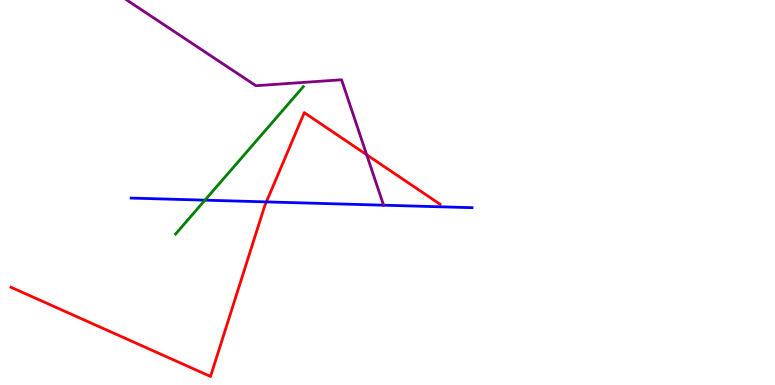[{'lines': ['blue', 'red'], 'intersections': [{'x': 3.44, 'y': 4.76}]}, {'lines': ['green', 'red'], 'intersections': []}, {'lines': ['purple', 'red'], 'intersections': [{'x': 4.73, 'y': 5.98}]}, {'lines': ['blue', 'green'], 'intersections': [{'x': 2.64, 'y': 4.8}]}, {'lines': ['blue', 'purple'], 'intersections': [{'x': 4.95, 'y': 4.67}]}, {'lines': ['green', 'purple'], 'intersections': []}]